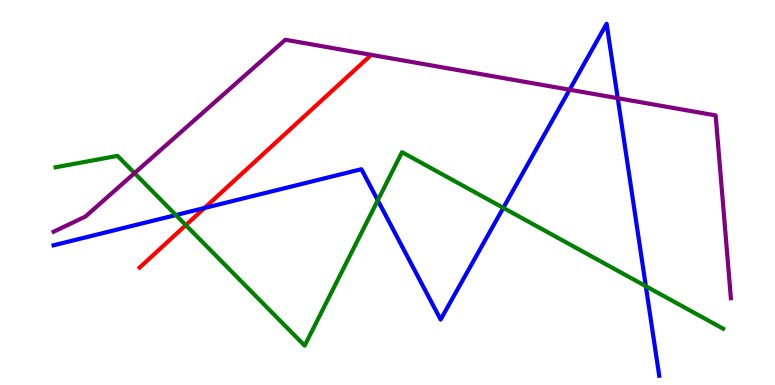[{'lines': ['blue', 'red'], 'intersections': [{'x': 2.64, 'y': 4.6}]}, {'lines': ['green', 'red'], 'intersections': [{'x': 2.4, 'y': 4.15}]}, {'lines': ['purple', 'red'], 'intersections': []}, {'lines': ['blue', 'green'], 'intersections': [{'x': 2.27, 'y': 4.41}, {'x': 4.87, 'y': 4.8}, {'x': 6.49, 'y': 4.6}, {'x': 8.33, 'y': 2.57}]}, {'lines': ['blue', 'purple'], 'intersections': [{'x': 7.35, 'y': 7.67}, {'x': 7.97, 'y': 7.45}]}, {'lines': ['green', 'purple'], 'intersections': [{'x': 1.74, 'y': 5.5}]}]